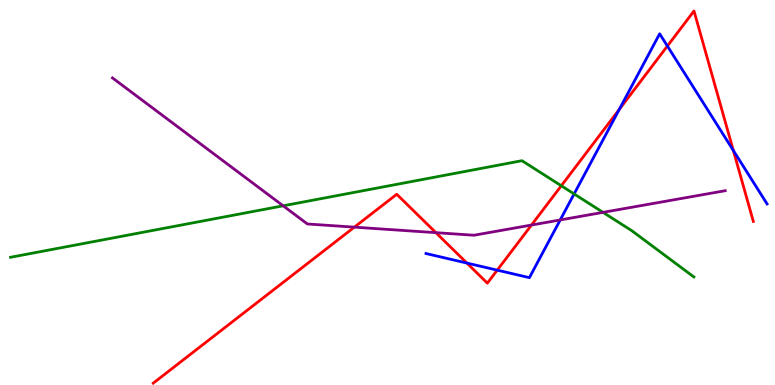[{'lines': ['blue', 'red'], 'intersections': [{'x': 6.02, 'y': 3.17}, {'x': 6.42, 'y': 2.98}, {'x': 7.99, 'y': 7.16}, {'x': 8.61, 'y': 8.8}, {'x': 9.46, 'y': 6.09}]}, {'lines': ['green', 'red'], 'intersections': [{'x': 7.24, 'y': 5.17}]}, {'lines': ['purple', 'red'], 'intersections': [{'x': 4.57, 'y': 4.1}, {'x': 5.62, 'y': 3.96}, {'x': 6.86, 'y': 4.15}]}, {'lines': ['blue', 'green'], 'intersections': [{'x': 7.41, 'y': 4.96}]}, {'lines': ['blue', 'purple'], 'intersections': [{'x': 7.23, 'y': 4.29}]}, {'lines': ['green', 'purple'], 'intersections': [{'x': 3.65, 'y': 4.65}, {'x': 7.78, 'y': 4.48}]}]